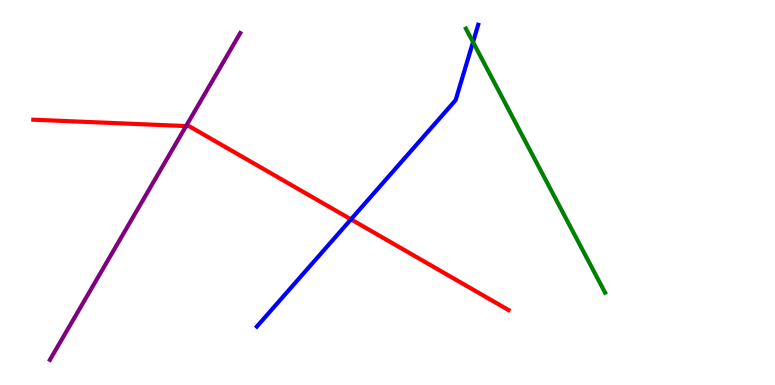[{'lines': ['blue', 'red'], 'intersections': [{'x': 4.53, 'y': 4.3}]}, {'lines': ['green', 'red'], 'intersections': []}, {'lines': ['purple', 'red'], 'intersections': [{'x': 2.4, 'y': 6.73}]}, {'lines': ['blue', 'green'], 'intersections': [{'x': 6.1, 'y': 8.91}]}, {'lines': ['blue', 'purple'], 'intersections': []}, {'lines': ['green', 'purple'], 'intersections': []}]